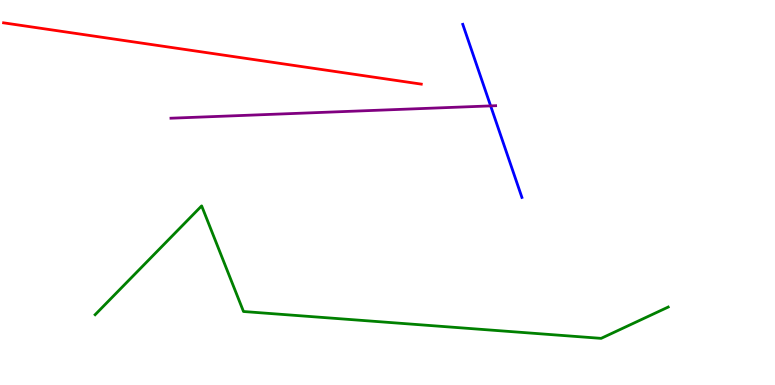[{'lines': ['blue', 'red'], 'intersections': []}, {'lines': ['green', 'red'], 'intersections': []}, {'lines': ['purple', 'red'], 'intersections': []}, {'lines': ['blue', 'green'], 'intersections': []}, {'lines': ['blue', 'purple'], 'intersections': [{'x': 6.33, 'y': 7.25}]}, {'lines': ['green', 'purple'], 'intersections': []}]